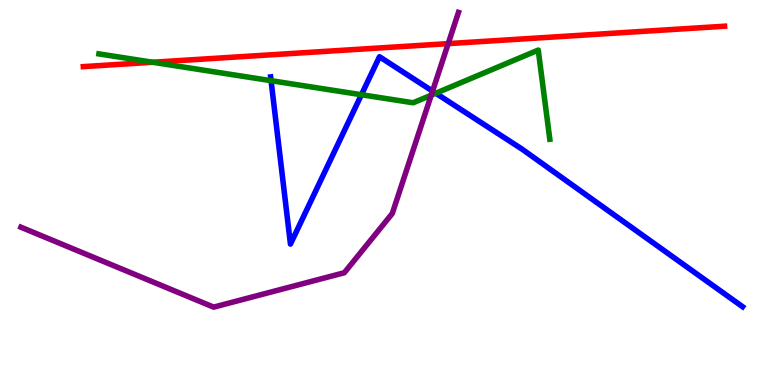[{'lines': ['blue', 'red'], 'intersections': []}, {'lines': ['green', 'red'], 'intersections': [{'x': 1.97, 'y': 8.38}]}, {'lines': ['purple', 'red'], 'intersections': [{'x': 5.78, 'y': 8.87}]}, {'lines': ['blue', 'green'], 'intersections': [{'x': 3.5, 'y': 7.9}, {'x': 4.66, 'y': 7.54}, {'x': 5.62, 'y': 7.58}]}, {'lines': ['blue', 'purple'], 'intersections': [{'x': 5.58, 'y': 7.63}]}, {'lines': ['green', 'purple'], 'intersections': [{'x': 5.56, 'y': 7.53}]}]